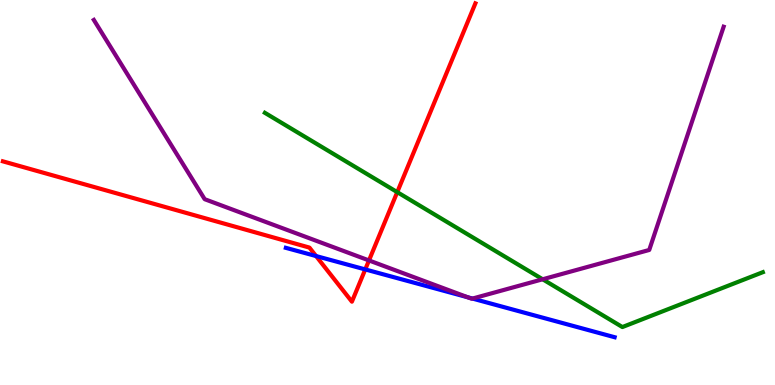[{'lines': ['blue', 'red'], 'intersections': [{'x': 4.08, 'y': 3.35}, {'x': 4.71, 'y': 3.0}]}, {'lines': ['green', 'red'], 'intersections': [{'x': 5.13, 'y': 5.01}]}, {'lines': ['purple', 'red'], 'intersections': [{'x': 4.76, 'y': 3.24}]}, {'lines': ['blue', 'green'], 'intersections': []}, {'lines': ['blue', 'purple'], 'intersections': [{'x': 6.04, 'y': 2.28}, {'x': 6.1, 'y': 2.24}]}, {'lines': ['green', 'purple'], 'intersections': [{'x': 7.0, 'y': 2.75}]}]